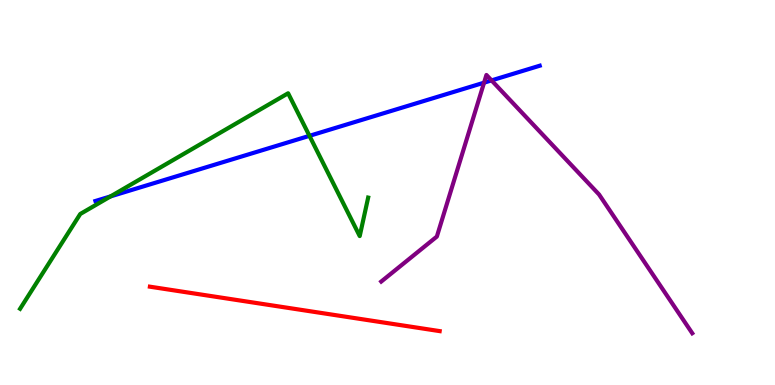[{'lines': ['blue', 'red'], 'intersections': []}, {'lines': ['green', 'red'], 'intersections': []}, {'lines': ['purple', 'red'], 'intersections': []}, {'lines': ['blue', 'green'], 'intersections': [{'x': 1.43, 'y': 4.9}, {'x': 3.99, 'y': 6.47}]}, {'lines': ['blue', 'purple'], 'intersections': [{'x': 6.25, 'y': 7.85}, {'x': 6.34, 'y': 7.91}]}, {'lines': ['green', 'purple'], 'intersections': []}]